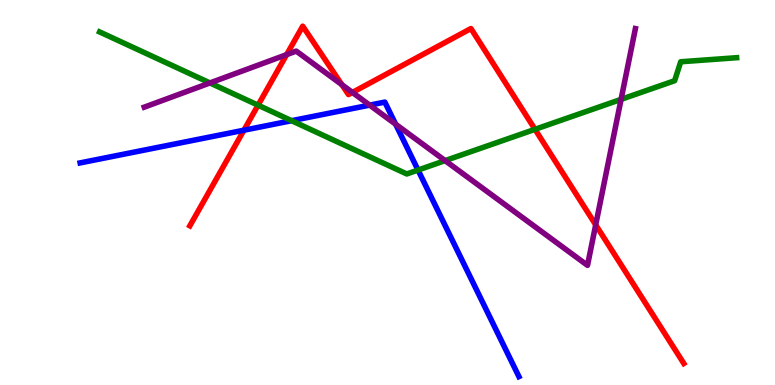[{'lines': ['blue', 'red'], 'intersections': [{'x': 3.15, 'y': 6.62}]}, {'lines': ['green', 'red'], 'intersections': [{'x': 3.33, 'y': 7.27}, {'x': 6.9, 'y': 6.64}]}, {'lines': ['purple', 'red'], 'intersections': [{'x': 3.7, 'y': 8.58}, {'x': 4.41, 'y': 7.8}, {'x': 4.55, 'y': 7.6}, {'x': 7.69, 'y': 4.16}]}, {'lines': ['blue', 'green'], 'intersections': [{'x': 3.76, 'y': 6.86}, {'x': 5.39, 'y': 5.58}]}, {'lines': ['blue', 'purple'], 'intersections': [{'x': 4.77, 'y': 7.27}, {'x': 5.11, 'y': 6.77}]}, {'lines': ['green', 'purple'], 'intersections': [{'x': 2.71, 'y': 7.85}, {'x': 5.74, 'y': 5.83}, {'x': 8.01, 'y': 7.42}]}]